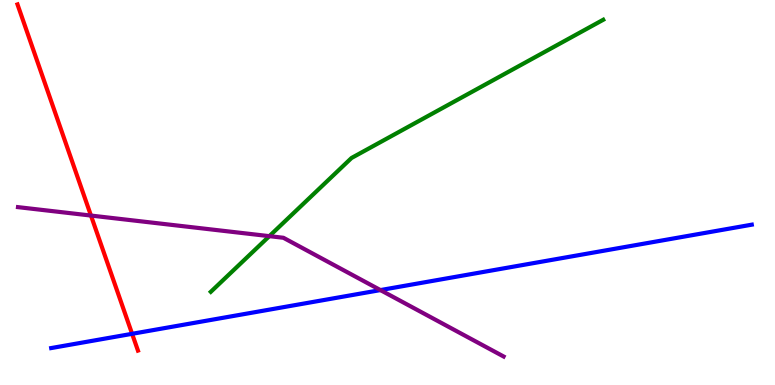[{'lines': ['blue', 'red'], 'intersections': [{'x': 1.7, 'y': 1.33}]}, {'lines': ['green', 'red'], 'intersections': []}, {'lines': ['purple', 'red'], 'intersections': [{'x': 1.17, 'y': 4.4}]}, {'lines': ['blue', 'green'], 'intersections': []}, {'lines': ['blue', 'purple'], 'intersections': [{'x': 4.91, 'y': 2.47}]}, {'lines': ['green', 'purple'], 'intersections': [{'x': 3.48, 'y': 3.87}]}]